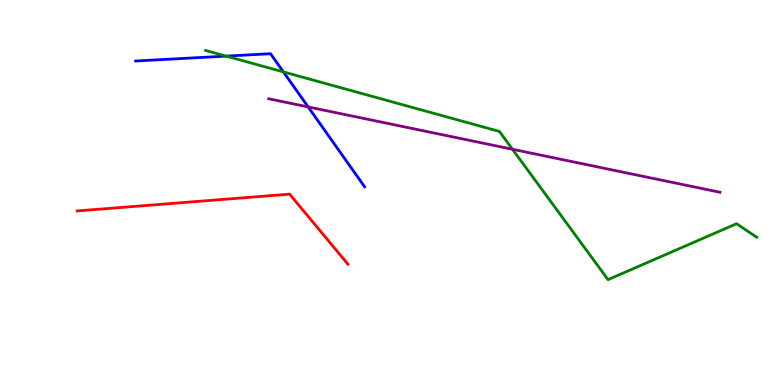[{'lines': ['blue', 'red'], 'intersections': []}, {'lines': ['green', 'red'], 'intersections': []}, {'lines': ['purple', 'red'], 'intersections': []}, {'lines': ['blue', 'green'], 'intersections': [{'x': 2.92, 'y': 8.54}, {'x': 3.66, 'y': 8.13}]}, {'lines': ['blue', 'purple'], 'intersections': [{'x': 3.98, 'y': 7.22}]}, {'lines': ['green', 'purple'], 'intersections': [{'x': 6.61, 'y': 6.12}]}]